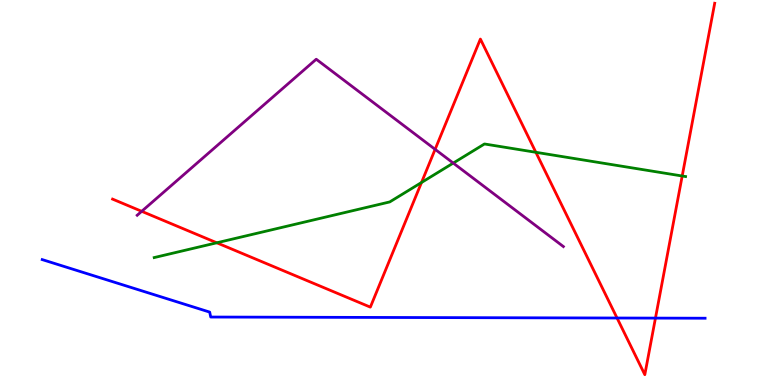[{'lines': ['blue', 'red'], 'intersections': [{'x': 7.96, 'y': 1.74}, {'x': 8.46, 'y': 1.74}]}, {'lines': ['green', 'red'], 'intersections': [{'x': 2.8, 'y': 3.69}, {'x': 5.44, 'y': 5.26}, {'x': 6.91, 'y': 6.04}, {'x': 8.8, 'y': 5.43}]}, {'lines': ['purple', 'red'], 'intersections': [{'x': 1.83, 'y': 4.51}, {'x': 5.61, 'y': 6.12}]}, {'lines': ['blue', 'green'], 'intersections': []}, {'lines': ['blue', 'purple'], 'intersections': []}, {'lines': ['green', 'purple'], 'intersections': [{'x': 5.85, 'y': 5.76}]}]